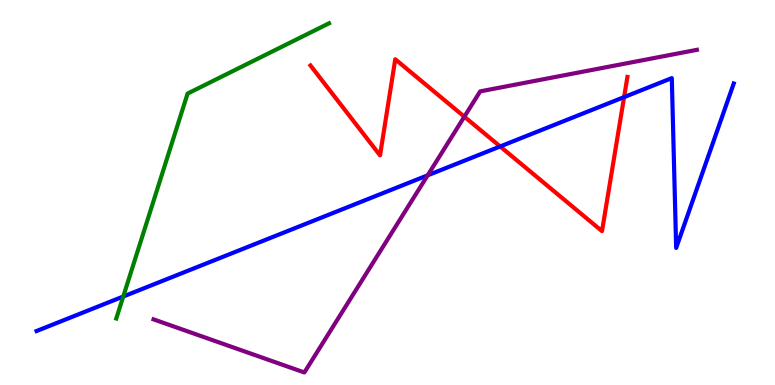[{'lines': ['blue', 'red'], 'intersections': [{'x': 6.45, 'y': 6.2}, {'x': 8.05, 'y': 7.48}]}, {'lines': ['green', 'red'], 'intersections': []}, {'lines': ['purple', 'red'], 'intersections': [{'x': 5.99, 'y': 6.97}]}, {'lines': ['blue', 'green'], 'intersections': [{'x': 1.59, 'y': 2.3}]}, {'lines': ['blue', 'purple'], 'intersections': [{'x': 5.52, 'y': 5.45}]}, {'lines': ['green', 'purple'], 'intersections': []}]